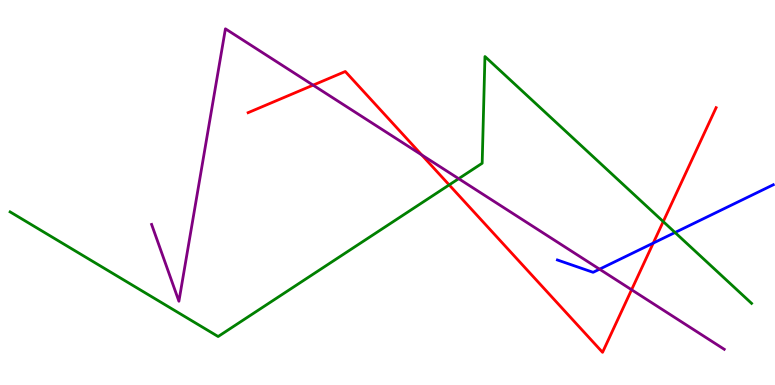[{'lines': ['blue', 'red'], 'intersections': [{'x': 8.43, 'y': 3.69}]}, {'lines': ['green', 'red'], 'intersections': [{'x': 5.8, 'y': 5.2}, {'x': 8.56, 'y': 4.24}]}, {'lines': ['purple', 'red'], 'intersections': [{'x': 4.04, 'y': 7.79}, {'x': 5.44, 'y': 5.98}, {'x': 8.15, 'y': 2.47}]}, {'lines': ['blue', 'green'], 'intersections': [{'x': 8.71, 'y': 3.96}]}, {'lines': ['blue', 'purple'], 'intersections': [{'x': 7.74, 'y': 3.01}]}, {'lines': ['green', 'purple'], 'intersections': [{'x': 5.92, 'y': 5.36}]}]